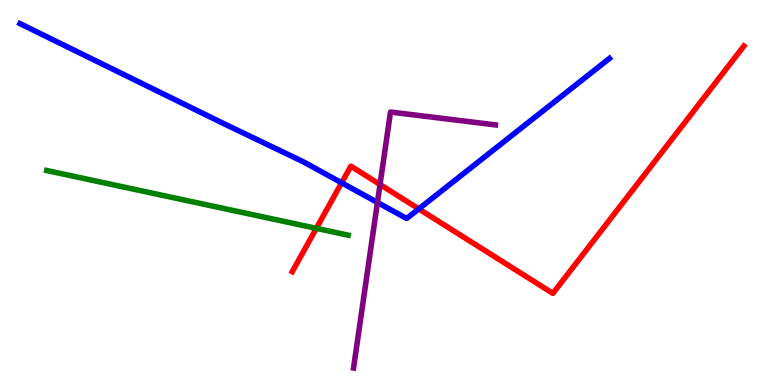[{'lines': ['blue', 'red'], 'intersections': [{'x': 4.41, 'y': 5.25}, {'x': 5.4, 'y': 4.57}]}, {'lines': ['green', 'red'], 'intersections': [{'x': 4.08, 'y': 4.07}]}, {'lines': ['purple', 'red'], 'intersections': [{'x': 4.9, 'y': 5.21}]}, {'lines': ['blue', 'green'], 'intersections': []}, {'lines': ['blue', 'purple'], 'intersections': [{'x': 4.87, 'y': 4.74}]}, {'lines': ['green', 'purple'], 'intersections': []}]